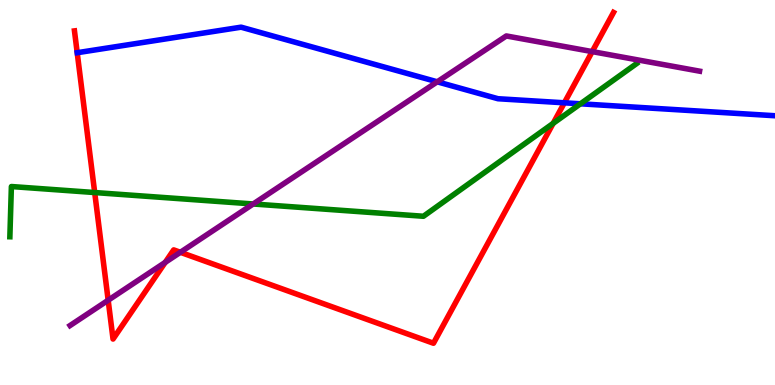[{'lines': ['blue', 'red'], 'intersections': [{'x': 7.28, 'y': 7.33}]}, {'lines': ['green', 'red'], 'intersections': [{'x': 1.22, 'y': 5.0}, {'x': 7.14, 'y': 6.8}]}, {'lines': ['purple', 'red'], 'intersections': [{'x': 1.4, 'y': 2.2}, {'x': 2.13, 'y': 3.19}, {'x': 2.33, 'y': 3.45}, {'x': 7.64, 'y': 8.66}]}, {'lines': ['blue', 'green'], 'intersections': [{'x': 7.49, 'y': 7.3}]}, {'lines': ['blue', 'purple'], 'intersections': [{'x': 5.64, 'y': 7.88}]}, {'lines': ['green', 'purple'], 'intersections': [{'x': 3.27, 'y': 4.7}]}]